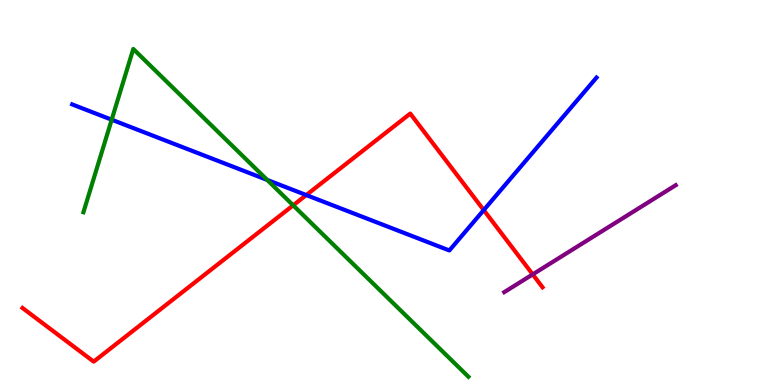[{'lines': ['blue', 'red'], 'intersections': [{'x': 3.95, 'y': 4.93}, {'x': 6.24, 'y': 4.54}]}, {'lines': ['green', 'red'], 'intersections': [{'x': 3.78, 'y': 4.67}]}, {'lines': ['purple', 'red'], 'intersections': [{'x': 6.87, 'y': 2.87}]}, {'lines': ['blue', 'green'], 'intersections': [{'x': 1.44, 'y': 6.89}, {'x': 3.45, 'y': 5.33}]}, {'lines': ['blue', 'purple'], 'intersections': []}, {'lines': ['green', 'purple'], 'intersections': []}]